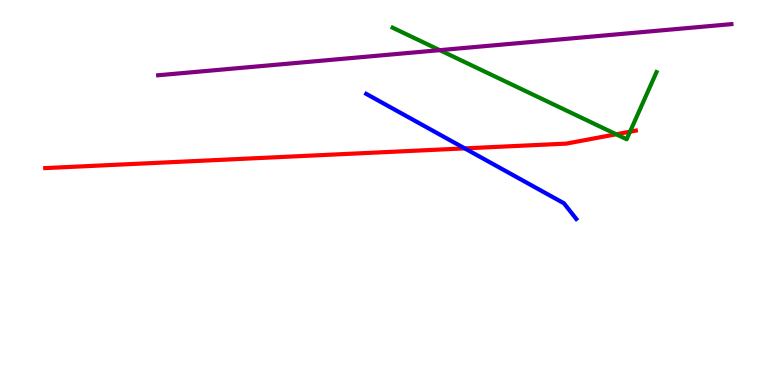[{'lines': ['blue', 'red'], 'intersections': [{'x': 6.0, 'y': 6.15}]}, {'lines': ['green', 'red'], 'intersections': [{'x': 7.95, 'y': 6.51}, {'x': 8.13, 'y': 6.58}]}, {'lines': ['purple', 'red'], 'intersections': []}, {'lines': ['blue', 'green'], 'intersections': []}, {'lines': ['blue', 'purple'], 'intersections': []}, {'lines': ['green', 'purple'], 'intersections': [{'x': 5.67, 'y': 8.7}]}]